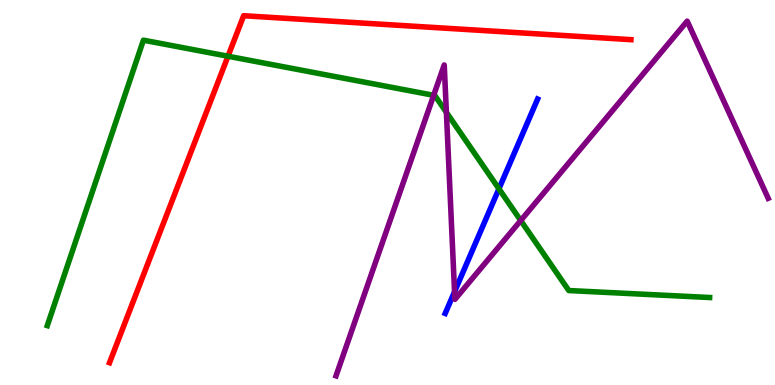[{'lines': ['blue', 'red'], 'intersections': []}, {'lines': ['green', 'red'], 'intersections': [{'x': 2.94, 'y': 8.54}]}, {'lines': ['purple', 'red'], 'intersections': []}, {'lines': ['blue', 'green'], 'intersections': [{'x': 6.44, 'y': 5.1}]}, {'lines': ['blue', 'purple'], 'intersections': [{'x': 5.87, 'y': 2.42}]}, {'lines': ['green', 'purple'], 'intersections': [{'x': 5.6, 'y': 7.52}, {'x': 5.76, 'y': 7.08}, {'x': 6.72, 'y': 4.27}]}]